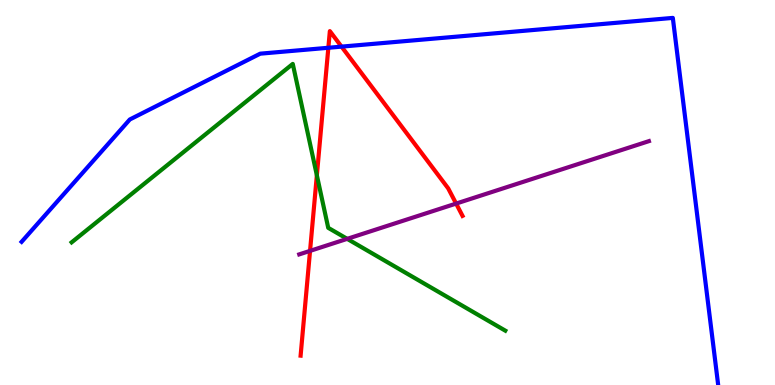[{'lines': ['blue', 'red'], 'intersections': [{'x': 4.24, 'y': 8.76}, {'x': 4.41, 'y': 8.79}]}, {'lines': ['green', 'red'], 'intersections': [{'x': 4.09, 'y': 5.45}]}, {'lines': ['purple', 'red'], 'intersections': [{'x': 4.0, 'y': 3.48}, {'x': 5.89, 'y': 4.71}]}, {'lines': ['blue', 'green'], 'intersections': []}, {'lines': ['blue', 'purple'], 'intersections': []}, {'lines': ['green', 'purple'], 'intersections': [{'x': 4.48, 'y': 3.8}]}]